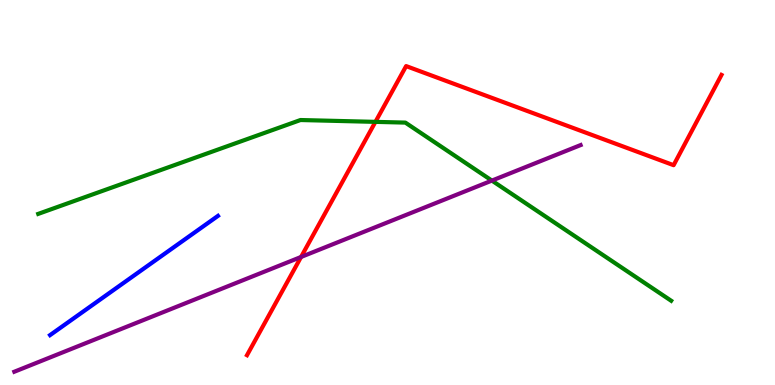[{'lines': ['blue', 'red'], 'intersections': []}, {'lines': ['green', 'red'], 'intersections': [{'x': 4.84, 'y': 6.83}]}, {'lines': ['purple', 'red'], 'intersections': [{'x': 3.88, 'y': 3.33}]}, {'lines': ['blue', 'green'], 'intersections': []}, {'lines': ['blue', 'purple'], 'intersections': []}, {'lines': ['green', 'purple'], 'intersections': [{'x': 6.35, 'y': 5.31}]}]